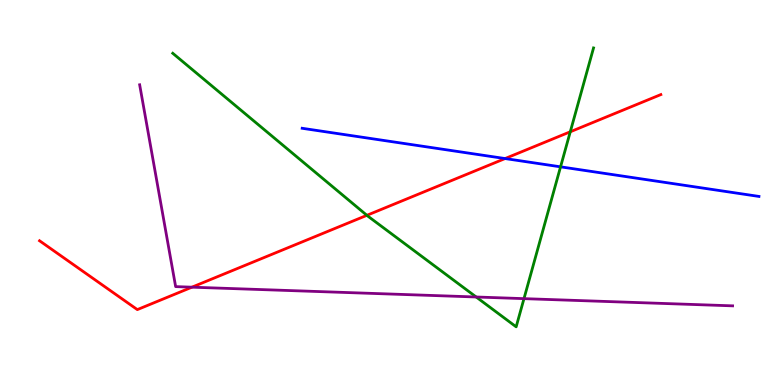[{'lines': ['blue', 'red'], 'intersections': [{'x': 6.52, 'y': 5.88}]}, {'lines': ['green', 'red'], 'intersections': [{'x': 4.73, 'y': 4.41}, {'x': 7.36, 'y': 6.58}]}, {'lines': ['purple', 'red'], 'intersections': [{'x': 2.48, 'y': 2.54}]}, {'lines': ['blue', 'green'], 'intersections': [{'x': 7.23, 'y': 5.67}]}, {'lines': ['blue', 'purple'], 'intersections': []}, {'lines': ['green', 'purple'], 'intersections': [{'x': 6.14, 'y': 2.29}, {'x': 6.76, 'y': 2.24}]}]